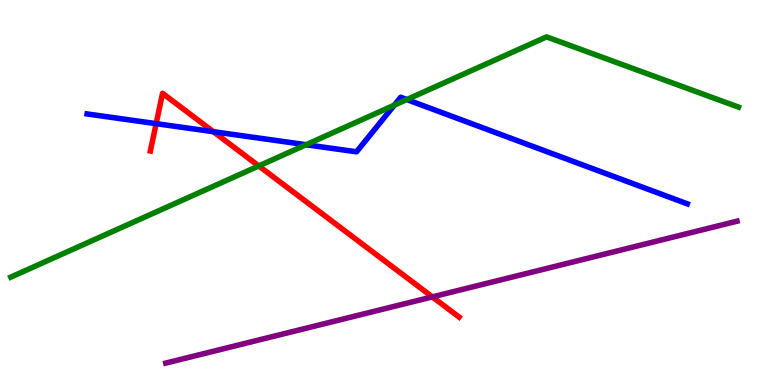[{'lines': ['blue', 'red'], 'intersections': [{'x': 2.01, 'y': 6.79}, {'x': 2.75, 'y': 6.58}]}, {'lines': ['green', 'red'], 'intersections': [{'x': 3.34, 'y': 5.69}]}, {'lines': ['purple', 'red'], 'intersections': [{'x': 5.58, 'y': 2.29}]}, {'lines': ['blue', 'green'], 'intersections': [{'x': 3.95, 'y': 6.24}, {'x': 5.09, 'y': 7.27}, {'x': 5.25, 'y': 7.41}]}, {'lines': ['blue', 'purple'], 'intersections': []}, {'lines': ['green', 'purple'], 'intersections': []}]